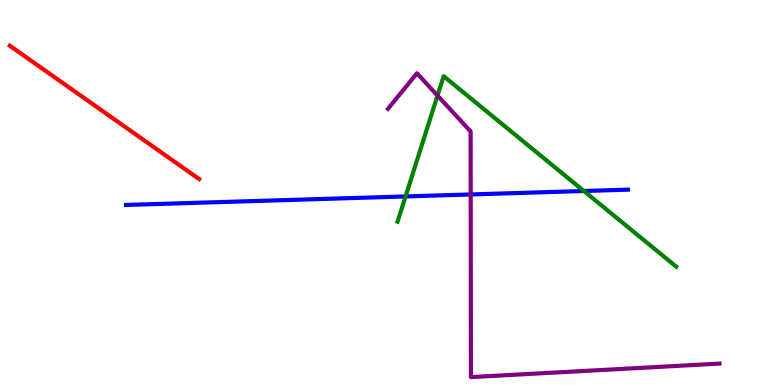[{'lines': ['blue', 'red'], 'intersections': []}, {'lines': ['green', 'red'], 'intersections': []}, {'lines': ['purple', 'red'], 'intersections': []}, {'lines': ['blue', 'green'], 'intersections': [{'x': 5.23, 'y': 4.9}, {'x': 7.53, 'y': 5.04}]}, {'lines': ['blue', 'purple'], 'intersections': [{'x': 6.07, 'y': 4.95}]}, {'lines': ['green', 'purple'], 'intersections': [{'x': 5.65, 'y': 7.52}]}]